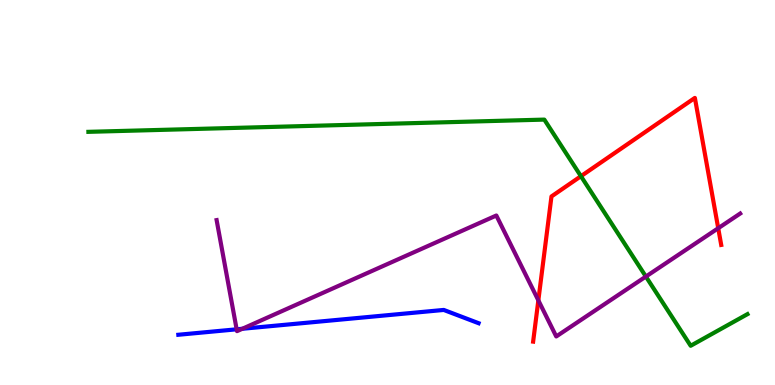[{'lines': ['blue', 'red'], 'intersections': []}, {'lines': ['green', 'red'], 'intersections': [{'x': 7.5, 'y': 5.42}]}, {'lines': ['purple', 'red'], 'intersections': [{'x': 6.95, 'y': 2.2}, {'x': 9.27, 'y': 4.07}]}, {'lines': ['blue', 'green'], 'intersections': []}, {'lines': ['blue', 'purple'], 'intersections': [{'x': 3.05, 'y': 1.45}, {'x': 3.13, 'y': 1.46}]}, {'lines': ['green', 'purple'], 'intersections': [{'x': 8.33, 'y': 2.82}]}]